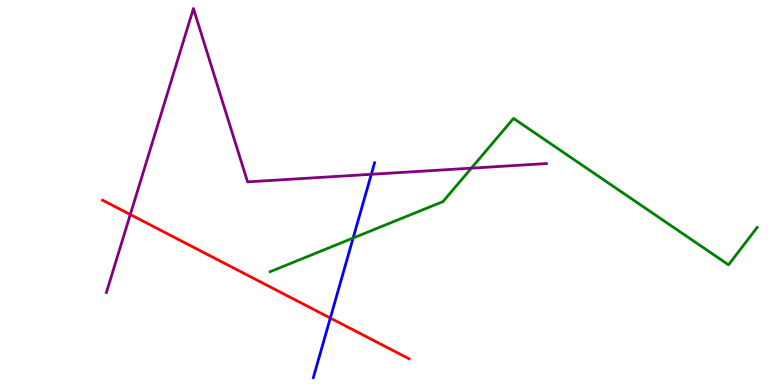[{'lines': ['blue', 'red'], 'intersections': [{'x': 4.26, 'y': 1.74}]}, {'lines': ['green', 'red'], 'intersections': []}, {'lines': ['purple', 'red'], 'intersections': [{'x': 1.68, 'y': 4.43}]}, {'lines': ['blue', 'green'], 'intersections': [{'x': 4.56, 'y': 3.82}]}, {'lines': ['blue', 'purple'], 'intersections': [{'x': 4.79, 'y': 5.47}]}, {'lines': ['green', 'purple'], 'intersections': [{'x': 6.08, 'y': 5.63}]}]